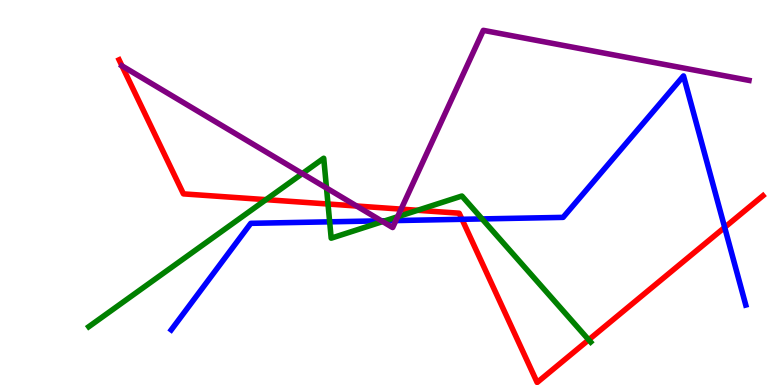[{'lines': ['blue', 'red'], 'intersections': [{'x': 5.96, 'y': 4.3}, {'x': 9.35, 'y': 4.09}]}, {'lines': ['green', 'red'], 'intersections': [{'x': 3.43, 'y': 4.81}, {'x': 4.23, 'y': 4.7}, {'x': 5.39, 'y': 4.54}, {'x': 7.6, 'y': 1.17}]}, {'lines': ['purple', 'red'], 'intersections': [{'x': 1.57, 'y': 8.29}, {'x': 4.6, 'y': 4.65}, {'x': 5.18, 'y': 4.57}]}, {'lines': ['blue', 'green'], 'intersections': [{'x': 4.25, 'y': 4.24}, {'x': 4.97, 'y': 4.27}, {'x': 6.22, 'y': 4.31}]}, {'lines': ['blue', 'purple'], 'intersections': [{'x': 4.92, 'y': 4.26}, {'x': 5.11, 'y': 4.27}]}, {'lines': ['green', 'purple'], 'intersections': [{'x': 3.9, 'y': 5.49}, {'x': 4.21, 'y': 5.12}, {'x': 4.94, 'y': 4.24}, {'x': 5.13, 'y': 4.37}]}]